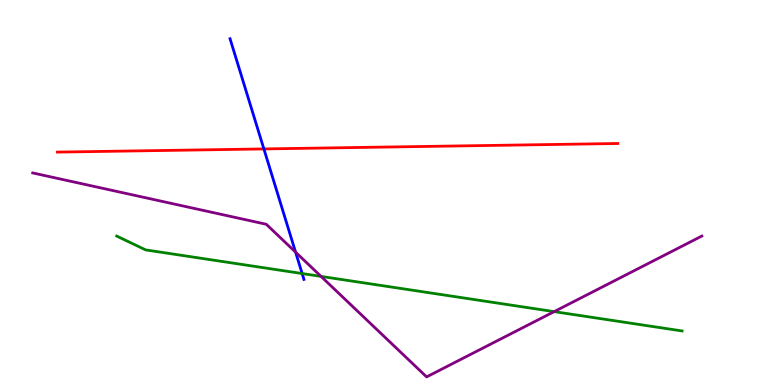[{'lines': ['blue', 'red'], 'intersections': [{'x': 3.4, 'y': 6.13}]}, {'lines': ['green', 'red'], 'intersections': []}, {'lines': ['purple', 'red'], 'intersections': []}, {'lines': ['blue', 'green'], 'intersections': [{'x': 3.9, 'y': 2.89}]}, {'lines': ['blue', 'purple'], 'intersections': [{'x': 3.81, 'y': 3.45}]}, {'lines': ['green', 'purple'], 'intersections': [{'x': 4.14, 'y': 2.82}, {'x': 7.15, 'y': 1.91}]}]